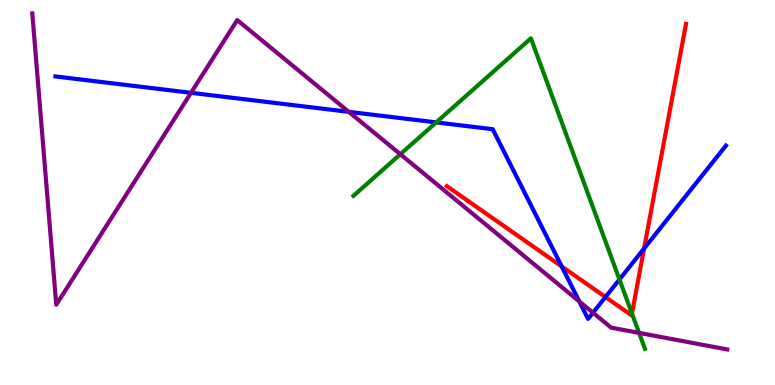[{'lines': ['blue', 'red'], 'intersections': [{'x': 7.25, 'y': 3.08}, {'x': 7.81, 'y': 2.28}, {'x': 8.31, 'y': 3.55}]}, {'lines': ['green', 'red'], 'intersections': [{'x': 8.15, 'y': 1.86}]}, {'lines': ['purple', 'red'], 'intersections': []}, {'lines': ['blue', 'green'], 'intersections': [{'x': 5.63, 'y': 6.82}, {'x': 7.99, 'y': 2.74}]}, {'lines': ['blue', 'purple'], 'intersections': [{'x': 2.46, 'y': 7.59}, {'x': 4.5, 'y': 7.09}, {'x': 7.47, 'y': 2.17}, {'x': 7.65, 'y': 1.88}]}, {'lines': ['green', 'purple'], 'intersections': [{'x': 5.17, 'y': 5.99}, {'x': 8.25, 'y': 1.35}]}]